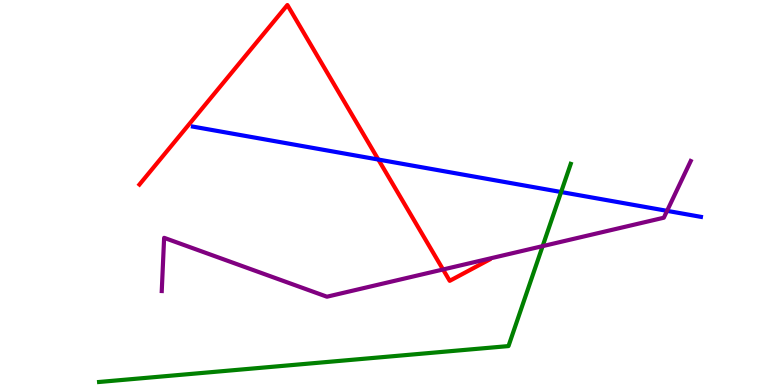[{'lines': ['blue', 'red'], 'intersections': [{'x': 4.88, 'y': 5.86}]}, {'lines': ['green', 'red'], 'intersections': []}, {'lines': ['purple', 'red'], 'intersections': [{'x': 5.72, 'y': 3.0}]}, {'lines': ['blue', 'green'], 'intersections': [{'x': 7.24, 'y': 5.01}]}, {'lines': ['blue', 'purple'], 'intersections': [{'x': 8.61, 'y': 4.52}]}, {'lines': ['green', 'purple'], 'intersections': [{'x': 7.0, 'y': 3.61}]}]